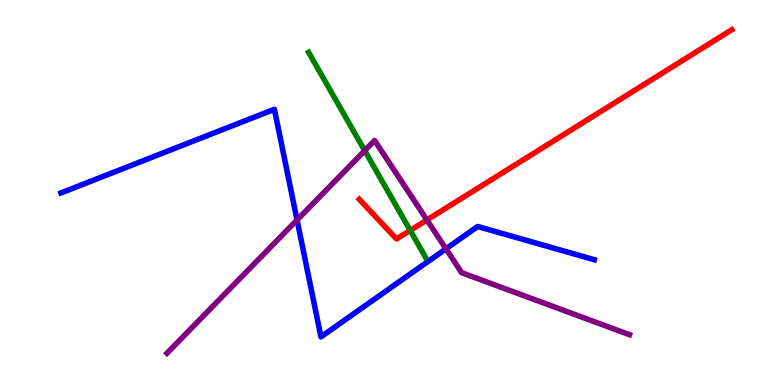[{'lines': ['blue', 'red'], 'intersections': []}, {'lines': ['green', 'red'], 'intersections': [{'x': 5.29, 'y': 4.02}]}, {'lines': ['purple', 'red'], 'intersections': [{'x': 5.51, 'y': 4.29}]}, {'lines': ['blue', 'green'], 'intersections': []}, {'lines': ['blue', 'purple'], 'intersections': [{'x': 3.83, 'y': 4.29}, {'x': 5.75, 'y': 3.54}]}, {'lines': ['green', 'purple'], 'intersections': [{'x': 4.71, 'y': 6.09}]}]